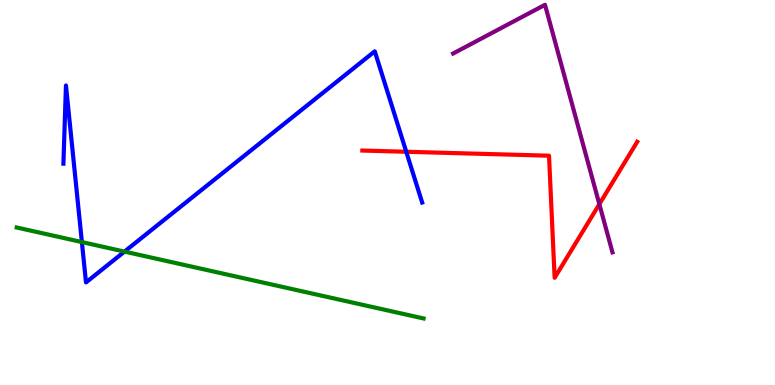[{'lines': ['blue', 'red'], 'intersections': [{'x': 5.24, 'y': 6.06}]}, {'lines': ['green', 'red'], 'intersections': []}, {'lines': ['purple', 'red'], 'intersections': [{'x': 7.73, 'y': 4.7}]}, {'lines': ['blue', 'green'], 'intersections': [{'x': 1.06, 'y': 3.71}, {'x': 1.61, 'y': 3.47}]}, {'lines': ['blue', 'purple'], 'intersections': []}, {'lines': ['green', 'purple'], 'intersections': []}]